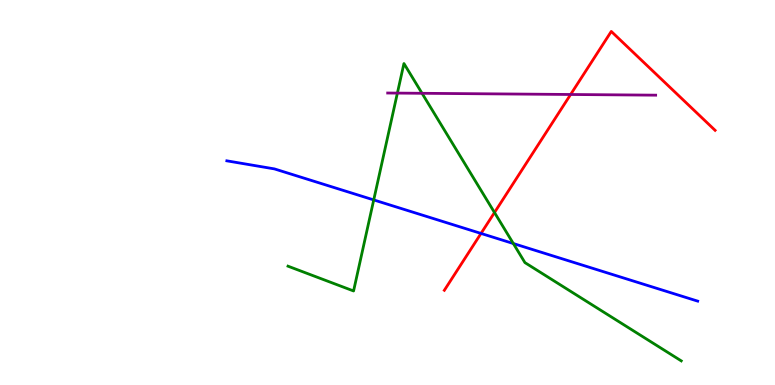[{'lines': ['blue', 'red'], 'intersections': [{'x': 6.21, 'y': 3.94}]}, {'lines': ['green', 'red'], 'intersections': [{'x': 6.38, 'y': 4.48}]}, {'lines': ['purple', 'red'], 'intersections': [{'x': 7.36, 'y': 7.55}]}, {'lines': ['blue', 'green'], 'intersections': [{'x': 4.82, 'y': 4.81}, {'x': 6.62, 'y': 3.67}]}, {'lines': ['blue', 'purple'], 'intersections': []}, {'lines': ['green', 'purple'], 'intersections': [{'x': 5.13, 'y': 7.58}, {'x': 5.45, 'y': 7.58}]}]